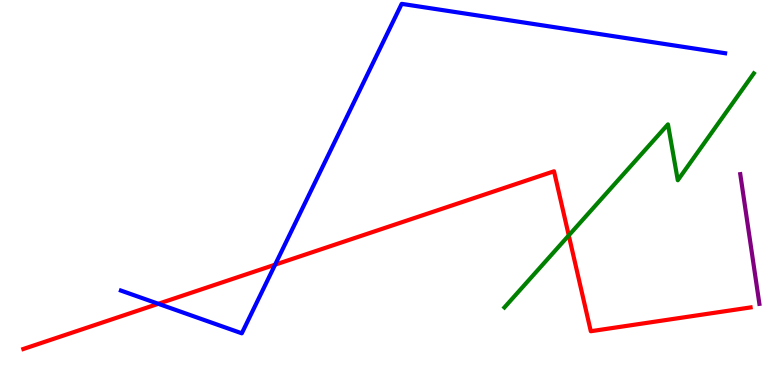[{'lines': ['blue', 'red'], 'intersections': [{'x': 2.04, 'y': 2.11}, {'x': 3.55, 'y': 3.13}]}, {'lines': ['green', 'red'], 'intersections': [{'x': 7.34, 'y': 3.89}]}, {'lines': ['purple', 'red'], 'intersections': []}, {'lines': ['blue', 'green'], 'intersections': []}, {'lines': ['blue', 'purple'], 'intersections': []}, {'lines': ['green', 'purple'], 'intersections': []}]